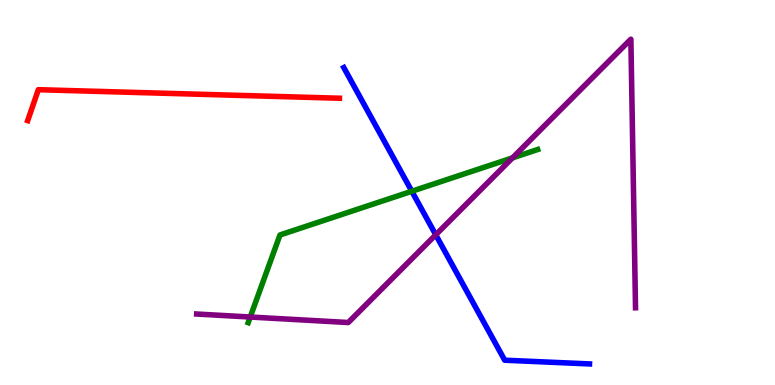[{'lines': ['blue', 'red'], 'intersections': []}, {'lines': ['green', 'red'], 'intersections': []}, {'lines': ['purple', 'red'], 'intersections': []}, {'lines': ['blue', 'green'], 'intersections': [{'x': 5.31, 'y': 5.03}]}, {'lines': ['blue', 'purple'], 'intersections': [{'x': 5.62, 'y': 3.9}]}, {'lines': ['green', 'purple'], 'intersections': [{'x': 3.23, 'y': 1.77}, {'x': 6.61, 'y': 5.9}]}]